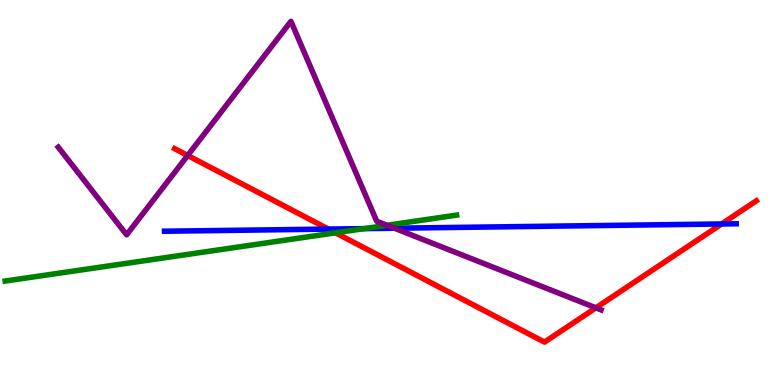[{'lines': ['blue', 'red'], 'intersections': [{'x': 4.24, 'y': 4.05}, {'x': 9.31, 'y': 4.18}]}, {'lines': ['green', 'red'], 'intersections': [{'x': 4.33, 'y': 3.95}]}, {'lines': ['purple', 'red'], 'intersections': [{'x': 2.42, 'y': 5.96}, {'x': 7.69, 'y': 2.0}]}, {'lines': ['blue', 'green'], 'intersections': [{'x': 4.7, 'y': 4.06}]}, {'lines': ['blue', 'purple'], 'intersections': [{'x': 5.09, 'y': 4.07}]}, {'lines': ['green', 'purple'], 'intersections': [{'x': 4.99, 'y': 4.15}]}]